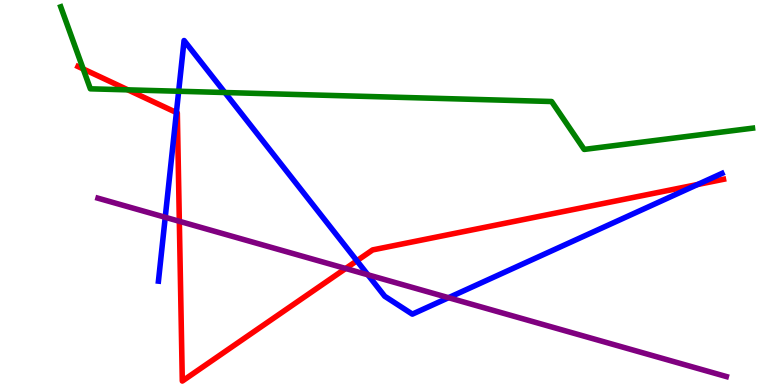[{'lines': ['blue', 'red'], 'intersections': [{'x': 2.28, 'y': 7.08}, {'x': 4.6, 'y': 3.23}, {'x': 9.0, 'y': 5.21}]}, {'lines': ['green', 'red'], 'intersections': [{'x': 1.07, 'y': 8.21}, {'x': 1.65, 'y': 7.67}]}, {'lines': ['purple', 'red'], 'intersections': [{'x': 2.31, 'y': 4.25}, {'x': 4.46, 'y': 3.03}]}, {'lines': ['blue', 'green'], 'intersections': [{'x': 2.31, 'y': 7.63}, {'x': 2.9, 'y': 7.6}]}, {'lines': ['blue', 'purple'], 'intersections': [{'x': 2.13, 'y': 4.36}, {'x': 4.75, 'y': 2.86}, {'x': 5.79, 'y': 2.27}]}, {'lines': ['green', 'purple'], 'intersections': []}]